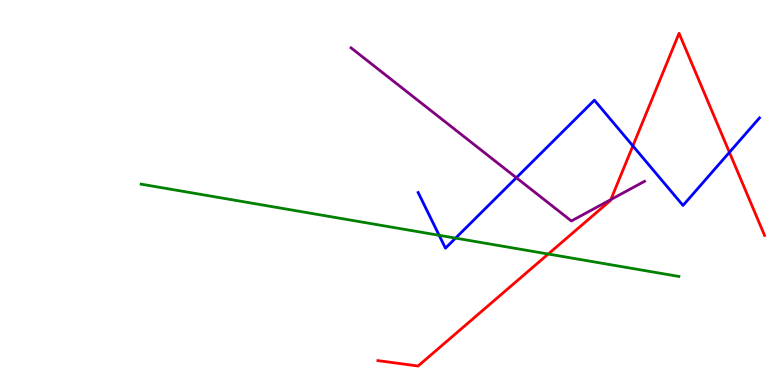[{'lines': ['blue', 'red'], 'intersections': [{'x': 8.17, 'y': 6.21}, {'x': 9.41, 'y': 6.04}]}, {'lines': ['green', 'red'], 'intersections': [{'x': 7.07, 'y': 3.4}]}, {'lines': ['purple', 'red'], 'intersections': [{'x': 7.88, 'y': 4.82}]}, {'lines': ['blue', 'green'], 'intersections': [{'x': 5.67, 'y': 3.89}, {'x': 5.88, 'y': 3.82}]}, {'lines': ['blue', 'purple'], 'intersections': [{'x': 6.66, 'y': 5.38}]}, {'lines': ['green', 'purple'], 'intersections': []}]